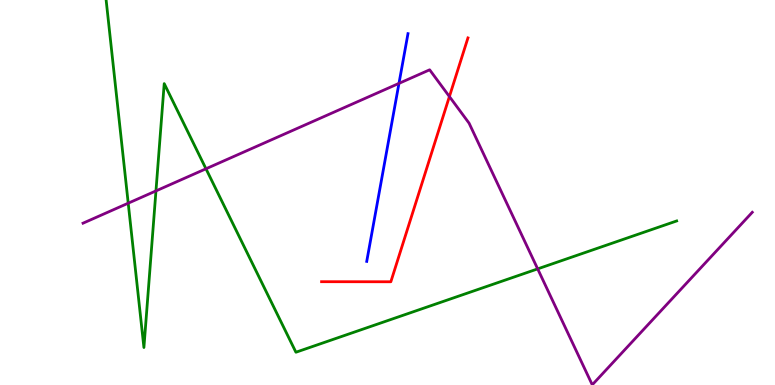[{'lines': ['blue', 'red'], 'intersections': []}, {'lines': ['green', 'red'], 'intersections': []}, {'lines': ['purple', 'red'], 'intersections': [{'x': 5.8, 'y': 7.49}]}, {'lines': ['blue', 'green'], 'intersections': []}, {'lines': ['blue', 'purple'], 'intersections': [{'x': 5.15, 'y': 7.83}]}, {'lines': ['green', 'purple'], 'intersections': [{'x': 1.65, 'y': 4.72}, {'x': 2.01, 'y': 5.04}, {'x': 2.66, 'y': 5.62}, {'x': 6.94, 'y': 3.02}]}]